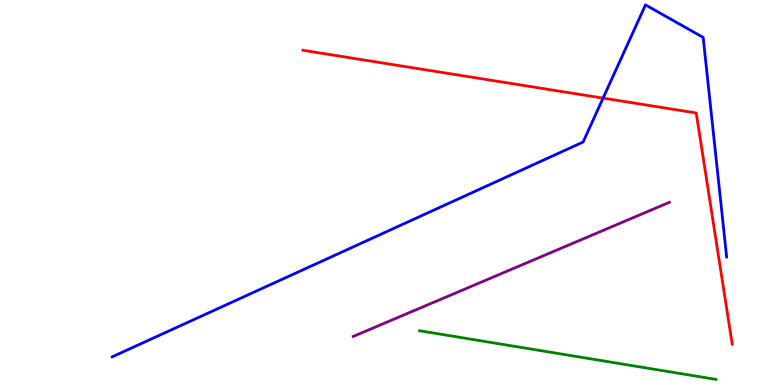[{'lines': ['blue', 'red'], 'intersections': [{'x': 7.78, 'y': 7.45}]}, {'lines': ['green', 'red'], 'intersections': []}, {'lines': ['purple', 'red'], 'intersections': []}, {'lines': ['blue', 'green'], 'intersections': []}, {'lines': ['blue', 'purple'], 'intersections': []}, {'lines': ['green', 'purple'], 'intersections': []}]